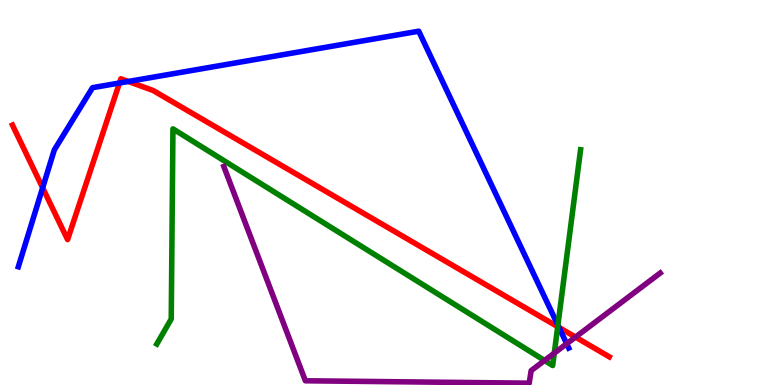[{'lines': ['blue', 'red'], 'intersections': [{'x': 0.55, 'y': 5.12}, {'x': 1.54, 'y': 7.84}, {'x': 1.66, 'y': 7.88}, {'x': 7.21, 'y': 1.49}]}, {'lines': ['green', 'red'], 'intersections': [{'x': 7.2, 'y': 1.51}]}, {'lines': ['purple', 'red'], 'intersections': [{'x': 7.43, 'y': 1.24}]}, {'lines': ['blue', 'green'], 'intersections': [{'x': 7.2, 'y': 1.55}]}, {'lines': ['blue', 'purple'], 'intersections': [{'x': 7.31, 'y': 1.07}]}, {'lines': ['green', 'purple'], 'intersections': [{'x': 7.03, 'y': 0.637}, {'x': 7.15, 'y': 0.828}]}]